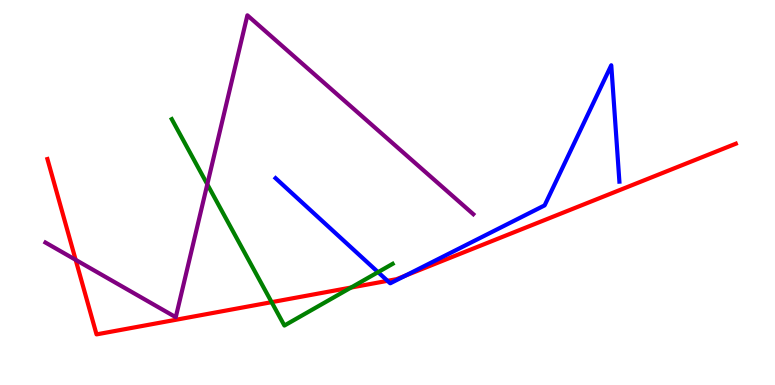[{'lines': ['blue', 'red'], 'intersections': [{'x': 5.0, 'y': 2.71}, {'x': 5.23, 'y': 2.84}]}, {'lines': ['green', 'red'], 'intersections': [{'x': 3.5, 'y': 2.15}, {'x': 4.53, 'y': 2.53}]}, {'lines': ['purple', 'red'], 'intersections': [{'x': 0.976, 'y': 3.25}]}, {'lines': ['blue', 'green'], 'intersections': [{'x': 4.88, 'y': 2.93}]}, {'lines': ['blue', 'purple'], 'intersections': []}, {'lines': ['green', 'purple'], 'intersections': [{'x': 2.67, 'y': 5.21}]}]